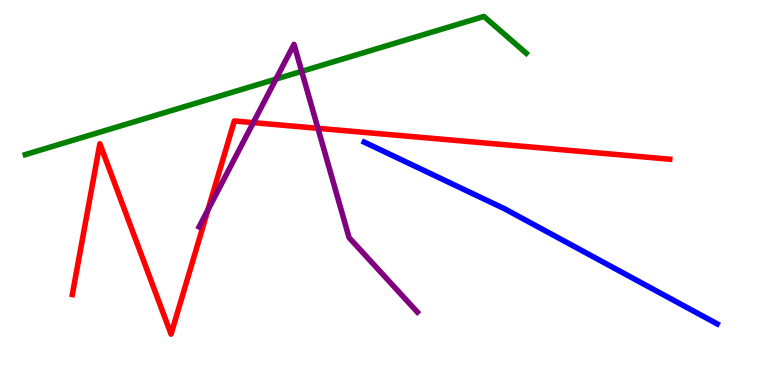[{'lines': ['blue', 'red'], 'intersections': []}, {'lines': ['green', 'red'], 'intersections': []}, {'lines': ['purple', 'red'], 'intersections': [{'x': 2.68, 'y': 4.55}, {'x': 3.27, 'y': 6.81}, {'x': 4.1, 'y': 6.67}]}, {'lines': ['blue', 'green'], 'intersections': []}, {'lines': ['blue', 'purple'], 'intersections': []}, {'lines': ['green', 'purple'], 'intersections': [{'x': 3.56, 'y': 7.95}, {'x': 3.89, 'y': 8.15}]}]